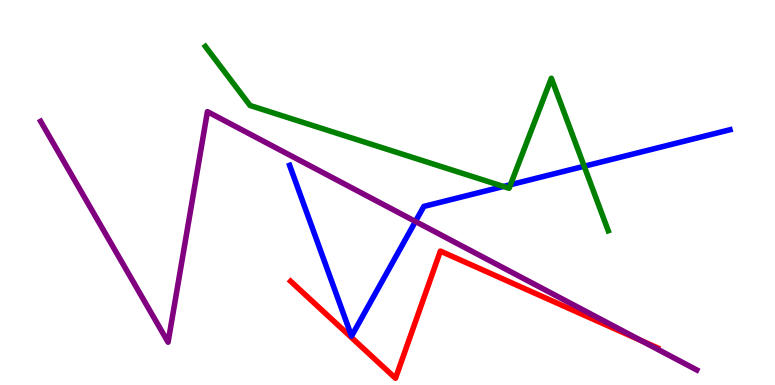[{'lines': ['blue', 'red'], 'intersections': []}, {'lines': ['green', 'red'], 'intersections': []}, {'lines': ['purple', 'red'], 'intersections': [{'x': 8.27, 'y': 1.16}]}, {'lines': ['blue', 'green'], 'intersections': [{'x': 6.5, 'y': 5.16}, {'x': 6.59, 'y': 5.2}, {'x': 7.54, 'y': 5.68}]}, {'lines': ['blue', 'purple'], 'intersections': [{'x': 5.36, 'y': 4.25}]}, {'lines': ['green', 'purple'], 'intersections': []}]